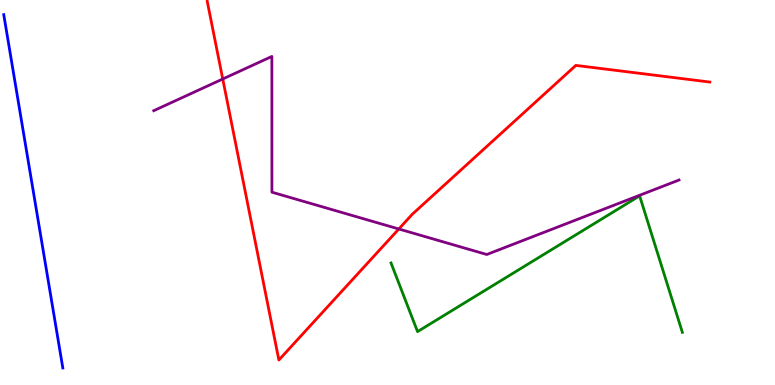[{'lines': ['blue', 'red'], 'intersections': []}, {'lines': ['green', 'red'], 'intersections': []}, {'lines': ['purple', 'red'], 'intersections': [{'x': 2.87, 'y': 7.95}, {'x': 5.15, 'y': 4.05}]}, {'lines': ['blue', 'green'], 'intersections': []}, {'lines': ['blue', 'purple'], 'intersections': []}, {'lines': ['green', 'purple'], 'intersections': []}]